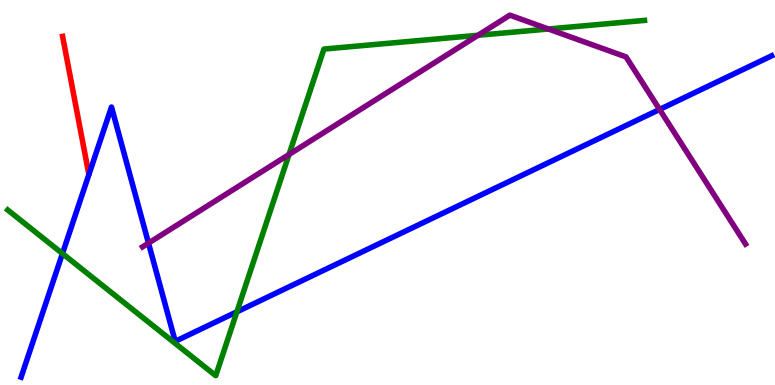[{'lines': ['blue', 'red'], 'intersections': []}, {'lines': ['green', 'red'], 'intersections': []}, {'lines': ['purple', 'red'], 'intersections': []}, {'lines': ['blue', 'green'], 'intersections': [{'x': 0.806, 'y': 3.41}, {'x': 3.06, 'y': 1.9}]}, {'lines': ['blue', 'purple'], 'intersections': [{'x': 1.92, 'y': 3.69}, {'x': 8.51, 'y': 7.16}]}, {'lines': ['green', 'purple'], 'intersections': [{'x': 3.73, 'y': 5.99}, {'x': 6.17, 'y': 9.08}, {'x': 7.08, 'y': 9.25}]}]